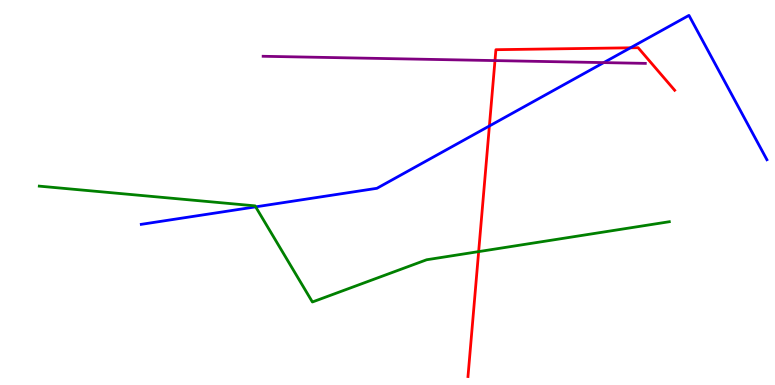[{'lines': ['blue', 'red'], 'intersections': [{'x': 6.31, 'y': 6.73}, {'x': 8.13, 'y': 8.76}]}, {'lines': ['green', 'red'], 'intersections': [{'x': 6.18, 'y': 3.46}]}, {'lines': ['purple', 'red'], 'intersections': [{'x': 6.39, 'y': 8.43}]}, {'lines': ['blue', 'green'], 'intersections': [{'x': 3.3, 'y': 4.63}]}, {'lines': ['blue', 'purple'], 'intersections': [{'x': 7.79, 'y': 8.37}]}, {'lines': ['green', 'purple'], 'intersections': []}]